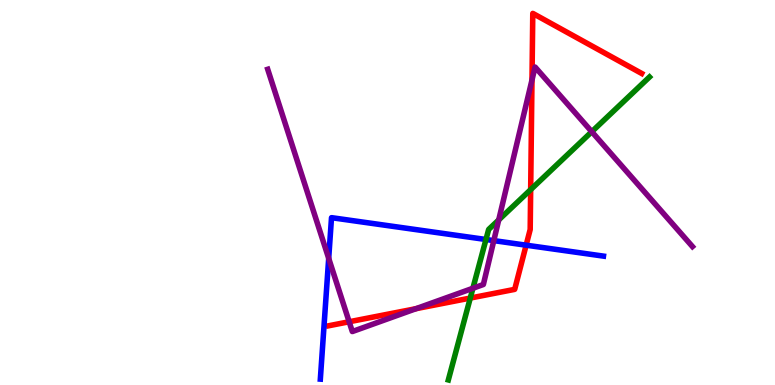[{'lines': ['blue', 'red'], 'intersections': [{'x': 6.79, 'y': 3.63}]}, {'lines': ['green', 'red'], 'intersections': [{'x': 6.07, 'y': 2.26}, {'x': 6.85, 'y': 5.07}]}, {'lines': ['purple', 'red'], 'intersections': [{'x': 4.51, 'y': 1.64}, {'x': 5.37, 'y': 1.98}, {'x': 6.86, 'y': 7.92}]}, {'lines': ['blue', 'green'], 'intersections': [{'x': 6.27, 'y': 3.78}]}, {'lines': ['blue', 'purple'], 'intersections': [{'x': 4.24, 'y': 3.29}, {'x': 6.37, 'y': 3.75}]}, {'lines': ['green', 'purple'], 'intersections': [{'x': 6.1, 'y': 2.51}, {'x': 6.44, 'y': 4.29}, {'x': 7.64, 'y': 6.58}]}]